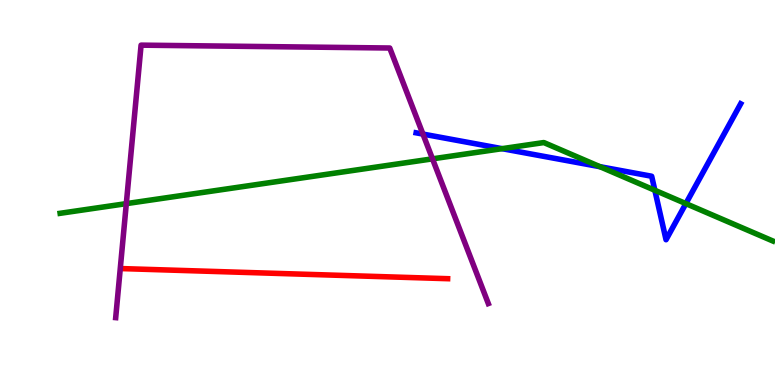[{'lines': ['blue', 'red'], 'intersections': []}, {'lines': ['green', 'red'], 'intersections': []}, {'lines': ['purple', 'red'], 'intersections': []}, {'lines': ['blue', 'green'], 'intersections': [{'x': 6.48, 'y': 6.14}, {'x': 7.74, 'y': 5.67}, {'x': 8.45, 'y': 5.06}, {'x': 8.85, 'y': 4.71}]}, {'lines': ['blue', 'purple'], 'intersections': [{'x': 5.46, 'y': 6.52}]}, {'lines': ['green', 'purple'], 'intersections': [{'x': 1.63, 'y': 4.71}, {'x': 5.58, 'y': 5.87}]}]